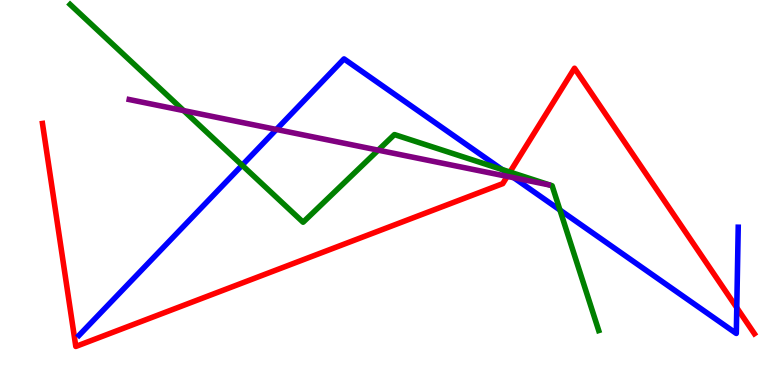[{'lines': ['blue', 'red'], 'intersections': [{'x': 6.56, 'y': 5.48}, {'x': 9.51, 'y': 2.01}]}, {'lines': ['green', 'red'], 'intersections': [{'x': 6.58, 'y': 5.53}]}, {'lines': ['purple', 'red'], 'intersections': [{'x': 6.55, 'y': 5.42}]}, {'lines': ['blue', 'green'], 'intersections': [{'x': 3.12, 'y': 5.71}, {'x': 6.48, 'y': 5.6}, {'x': 7.23, 'y': 4.54}]}, {'lines': ['blue', 'purple'], 'intersections': [{'x': 3.57, 'y': 6.64}, {'x': 6.63, 'y': 5.38}]}, {'lines': ['green', 'purple'], 'intersections': [{'x': 2.37, 'y': 7.13}, {'x': 4.88, 'y': 6.1}]}]